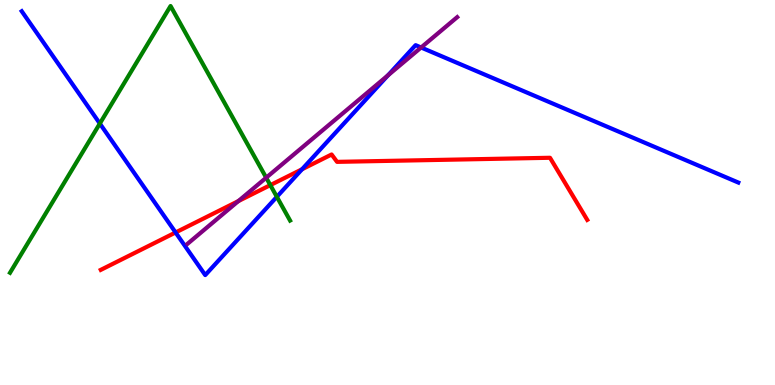[{'lines': ['blue', 'red'], 'intersections': [{'x': 2.27, 'y': 3.96}, {'x': 3.9, 'y': 5.6}]}, {'lines': ['green', 'red'], 'intersections': [{'x': 3.49, 'y': 5.19}]}, {'lines': ['purple', 'red'], 'intersections': [{'x': 3.08, 'y': 4.78}]}, {'lines': ['blue', 'green'], 'intersections': [{'x': 1.29, 'y': 6.79}, {'x': 3.57, 'y': 4.89}]}, {'lines': ['blue', 'purple'], 'intersections': [{'x': 5.01, 'y': 8.04}, {'x': 5.43, 'y': 8.77}]}, {'lines': ['green', 'purple'], 'intersections': [{'x': 3.43, 'y': 5.38}]}]